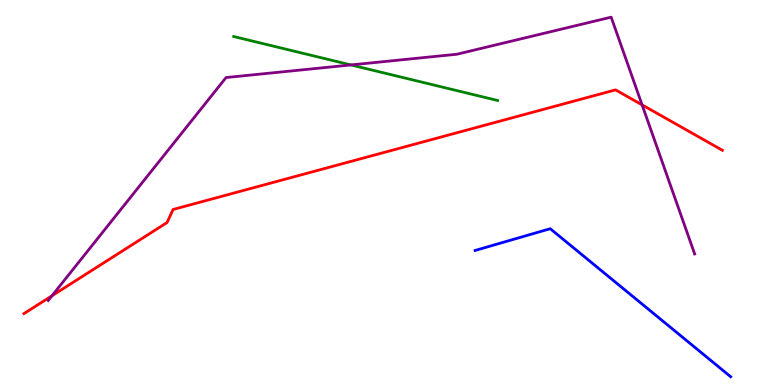[{'lines': ['blue', 'red'], 'intersections': []}, {'lines': ['green', 'red'], 'intersections': []}, {'lines': ['purple', 'red'], 'intersections': [{'x': 0.671, 'y': 2.32}, {'x': 8.29, 'y': 7.28}]}, {'lines': ['blue', 'green'], 'intersections': []}, {'lines': ['blue', 'purple'], 'intersections': []}, {'lines': ['green', 'purple'], 'intersections': [{'x': 4.53, 'y': 8.31}]}]